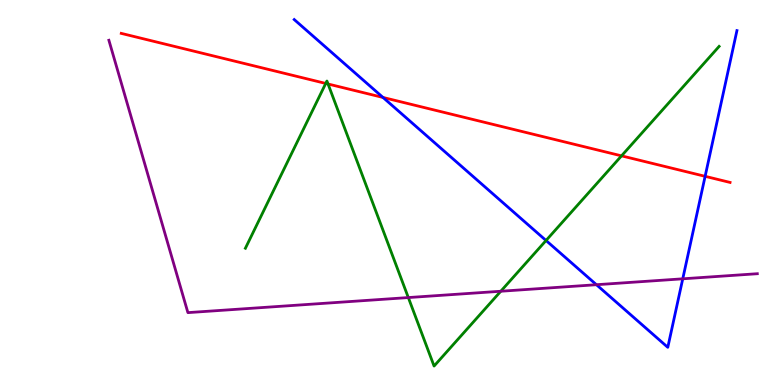[{'lines': ['blue', 'red'], 'intersections': [{'x': 4.94, 'y': 7.47}, {'x': 9.1, 'y': 5.42}]}, {'lines': ['green', 'red'], 'intersections': [{'x': 4.2, 'y': 7.83}, {'x': 4.23, 'y': 7.82}, {'x': 8.02, 'y': 5.95}]}, {'lines': ['purple', 'red'], 'intersections': []}, {'lines': ['blue', 'green'], 'intersections': [{'x': 7.05, 'y': 3.75}]}, {'lines': ['blue', 'purple'], 'intersections': [{'x': 7.7, 'y': 2.6}, {'x': 8.81, 'y': 2.76}]}, {'lines': ['green', 'purple'], 'intersections': [{'x': 5.27, 'y': 2.27}, {'x': 6.46, 'y': 2.44}]}]